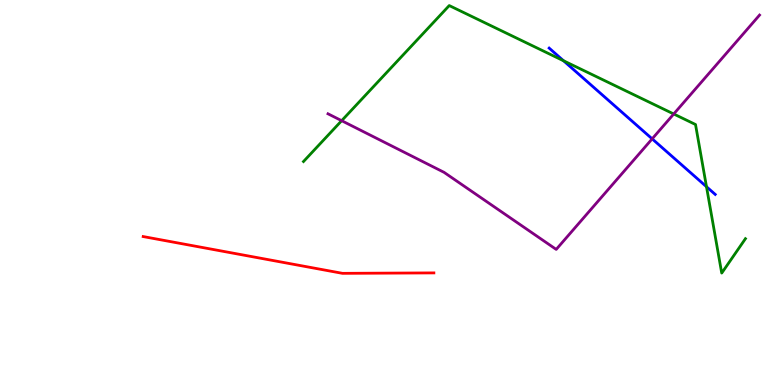[{'lines': ['blue', 'red'], 'intersections': []}, {'lines': ['green', 'red'], 'intersections': []}, {'lines': ['purple', 'red'], 'intersections': []}, {'lines': ['blue', 'green'], 'intersections': [{'x': 7.27, 'y': 8.42}, {'x': 9.12, 'y': 5.15}]}, {'lines': ['blue', 'purple'], 'intersections': [{'x': 8.41, 'y': 6.39}]}, {'lines': ['green', 'purple'], 'intersections': [{'x': 4.41, 'y': 6.87}, {'x': 8.69, 'y': 7.04}]}]